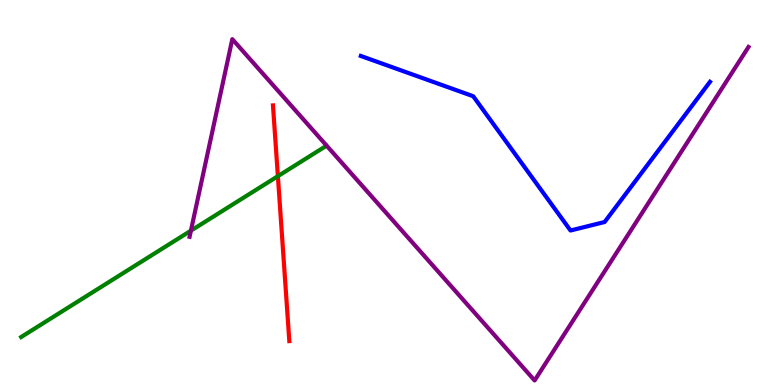[{'lines': ['blue', 'red'], 'intersections': []}, {'lines': ['green', 'red'], 'intersections': [{'x': 3.59, 'y': 5.42}]}, {'lines': ['purple', 'red'], 'intersections': []}, {'lines': ['blue', 'green'], 'intersections': []}, {'lines': ['blue', 'purple'], 'intersections': []}, {'lines': ['green', 'purple'], 'intersections': [{'x': 2.46, 'y': 4.01}]}]